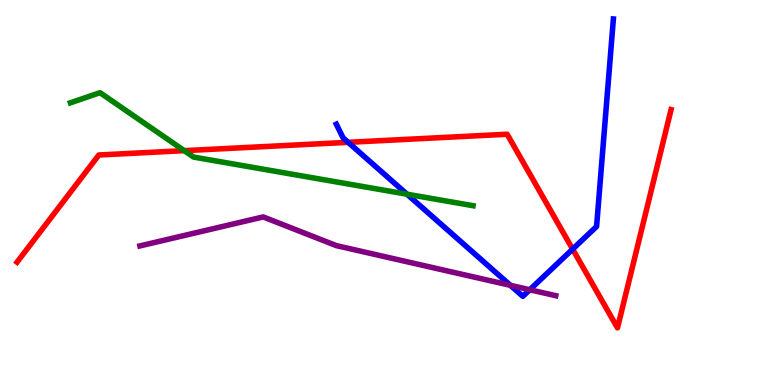[{'lines': ['blue', 'red'], 'intersections': [{'x': 4.49, 'y': 6.3}, {'x': 7.39, 'y': 3.53}]}, {'lines': ['green', 'red'], 'intersections': [{'x': 2.38, 'y': 6.09}]}, {'lines': ['purple', 'red'], 'intersections': []}, {'lines': ['blue', 'green'], 'intersections': [{'x': 5.25, 'y': 4.96}]}, {'lines': ['blue', 'purple'], 'intersections': [{'x': 6.59, 'y': 2.59}, {'x': 6.84, 'y': 2.47}]}, {'lines': ['green', 'purple'], 'intersections': []}]